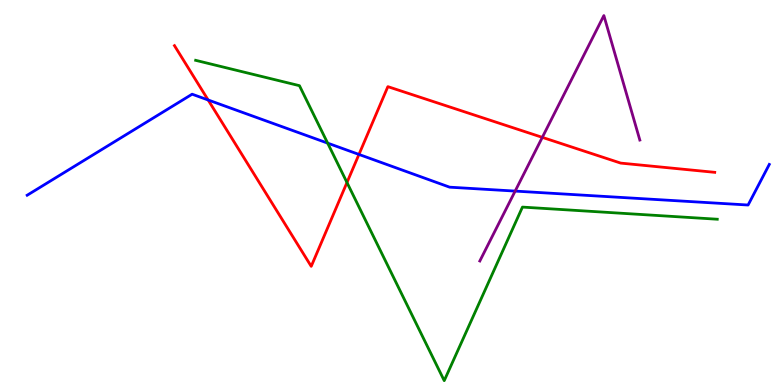[{'lines': ['blue', 'red'], 'intersections': [{'x': 2.69, 'y': 7.4}, {'x': 4.63, 'y': 5.99}]}, {'lines': ['green', 'red'], 'intersections': [{'x': 4.48, 'y': 5.26}]}, {'lines': ['purple', 'red'], 'intersections': [{'x': 7.0, 'y': 6.43}]}, {'lines': ['blue', 'green'], 'intersections': [{'x': 4.23, 'y': 6.28}]}, {'lines': ['blue', 'purple'], 'intersections': [{'x': 6.65, 'y': 5.04}]}, {'lines': ['green', 'purple'], 'intersections': []}]